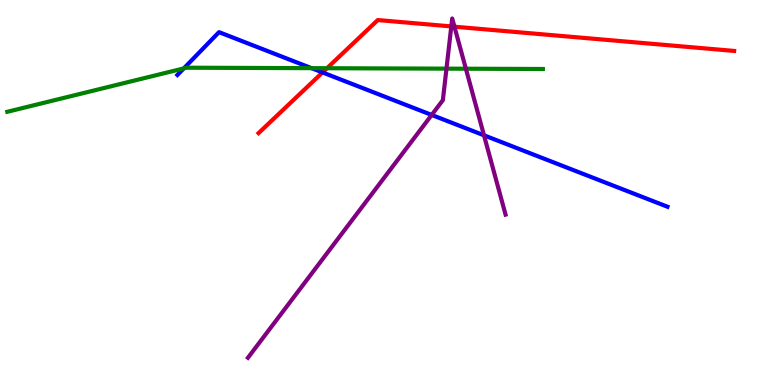[{'lines': ['blue', 'red'], 'intersections': [{'x': 4.16, 'y': 8.12}]}, {'lines': ['green', 'red'], 'intersections': [{'x': 4.22, 'y': 8.23}]}, {'lines': ['purple', 'red'], 'intersections': [{'x': 5.82, 'y': 9.31}, {'x': 5.86, 'y': 9.31}]}, {'lines': ['blue', 'green'], 'intersections': [{'x': 2.37, 'y': 8.22}, {'x': 4.02, 'y': 8.23}]}, {'lines': ['blue', 'purple'], 'intersections': [{'x': 5.57, 'y': 7.01}, {'x': 6.24, 'y': 6.49}]}, {'lines': ['green', 'purple'], 'intersections': [{'x': 5.76, 'y': 8.22}, {'x': 6.01, 'y': 8.22}]}]